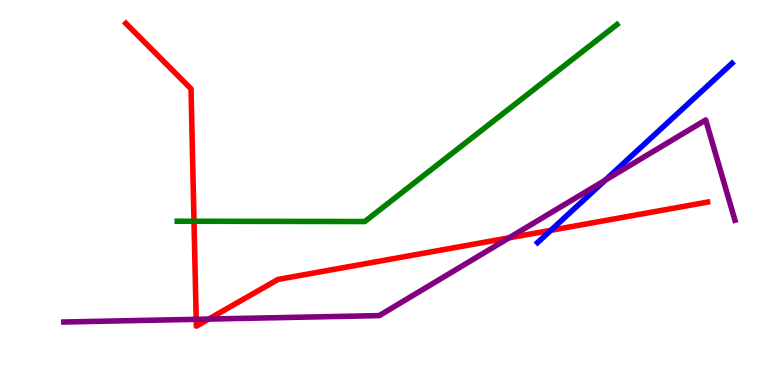[{'lines': ['blue', 'red'], 'intersections': [{'x': 7.11, 'y': 4.02}]}, {'lines': ['green', 'red'], 'intersections': [{'x': 2.5, 'y': 4.25}]}, {'lines': ['purple', 'red'], 'intersections': [{'x': 2.53, 'y': 1.71}, {'x': 2.69, 'y': 1.71}, {'x': 6.57, 'y': 3.82}]}, {'lines': ['blue', 'green'], 'intersections': []}, {'lines': ['blue', 'purple'], 'intersections': [{'x': 7.81, 'y': 5.32}]}, {'lines': ['green', 'purple'], 'intersections': []}]